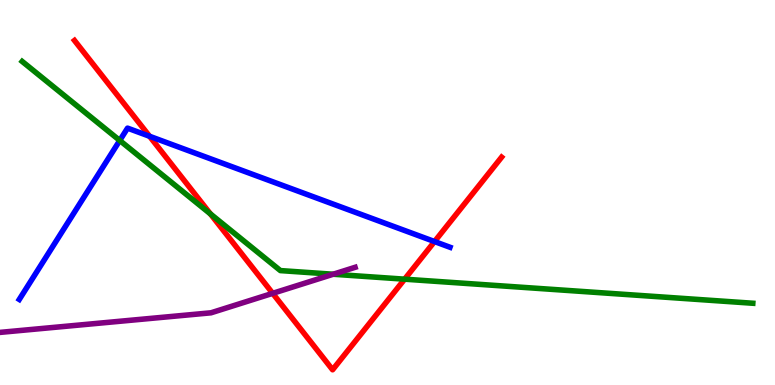[{'lines': ['blue', 'red'], 'intersections': [{'x': 1.93, 'y': 6.46}, {'x': 5.61, 'y': 3.73}]}, {'lines': ['green', 'red'], 'intersections': [{'x': 2.72, 'y': 4.44}, {'x': 5.22, 'y': 2.75}]}, {'lines': ['purple', 'red'], 'intersections': [{'x': 3.52, 'y': 2.38}]}, {'lines': ['blue', 'green'], 'intersections': [{'x': 1.55, 'y': 6.35}]}, {'lines': ['blue', 'purple'], 'intersections': []}, {'lines': ['green', 'purple'], 'intersections': [{'x': 4.3, 'y': 2.88}]}]